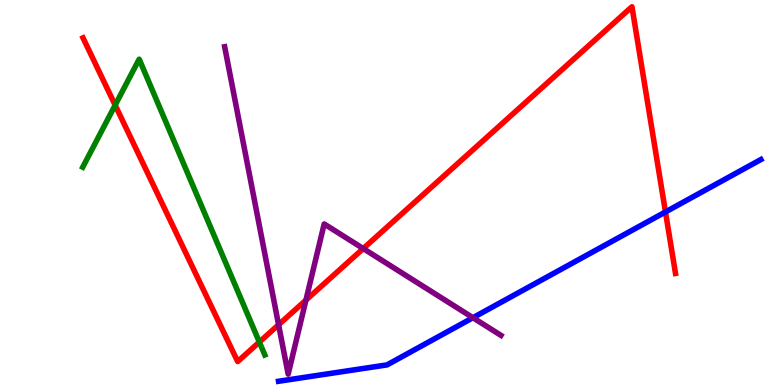[{'lines': ['blue', 'red'], 'intersections': [{'x': 8.59, 'y': 4.49}]}, {'lines': ['green', 'red'], 'intersections': [{'x': 1.49, 'y': 7.27}, {'x': 3.35, 'y': 1.12}]}, {'lines': ['purple', 'red'], 'intersections': [{'x': 3.59, 'y': 1.57}, {'x': 3.95, 'y': 2.2}, {'x': 4.69, 'y': 3.54}]}, {'lines': ['blue', 'green'], 'intersections': []}, {'lines': ['blue', 'purple'], 'intersections': [{'x': 6.1, 'y': 1.75}]}, {'lines': ['green', 'purple'], 'intersections': []}]